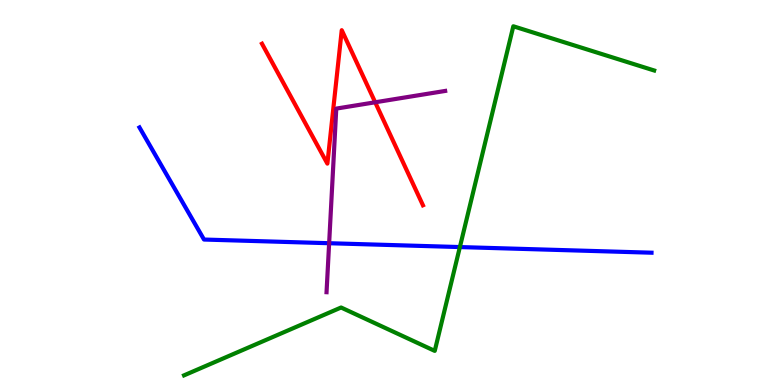[{'lines': ['blue', 'red'], 'intersections': []}, {'lines': ['green', 'red'], 'intersections': []}, {'lines': ['purple', 'red'], 'intersections': [{'x': 4.84, 'y': 7.34}]}, {'lines': ['blue', 'green'], 'intersections': [{'x': 5.93, 'y': 3.58}]}, {'lines': ['blue', 'purple'], 'intersections': [{'x': 4.25, 'y': 3.68}]}, {'lines': ['green', 'purple'], 'intersections': []}]